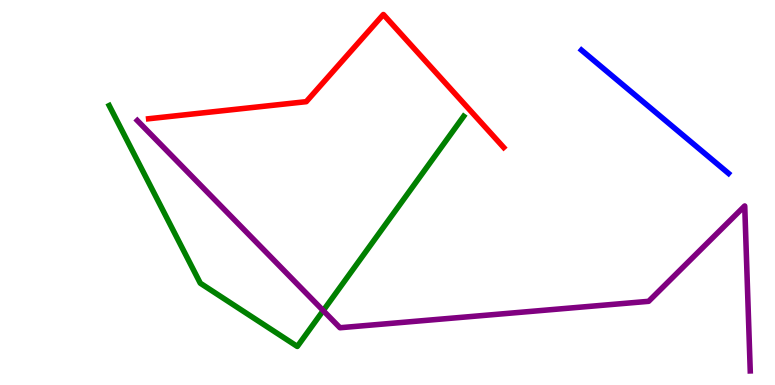[{'lines': ['blue', 'red'], 'intersections': []}, {'lines': ['green', 'red'], 'intersections': []}, {'lines': ['purple', 'red'], 'intersections': []}, {'lines': ['blue', 'green'], 'intersections': []}, {'lines': ['blue', 'purple'], 'intersections': []}, {'lines': ['green', 'purple'], 'intersections': [{'x': 4.17, 'y': 1.93}]}]